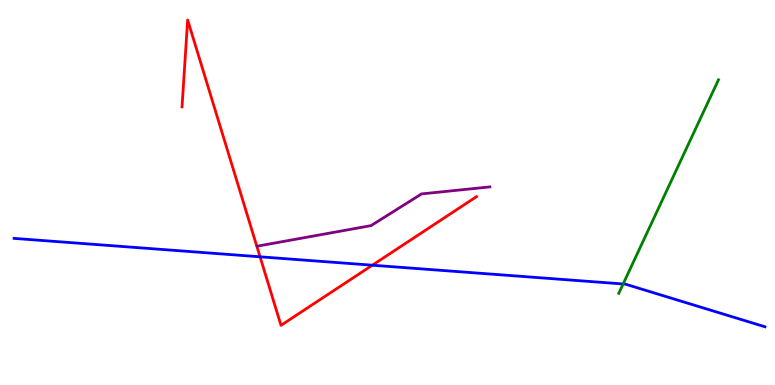[{'lines': ['blue', 'red'], 'intersections': [{'x': 3.36, 'y': 3.33}, {'x': 4.8, 'y': 3.11}]}, {'lines': ['green', 'red'], 'intersections': []}, {'lines': ['purple', 'red'], 'intersections': []}, {'lines': ['blue', 'green'], 'intersections': [{'x': 8.04, 'y': 2.62}]}, {'lines': ['blue', 'purple'], 'intersections': []}, {'lines': ['green', 'purple'], 'intersections': []}]